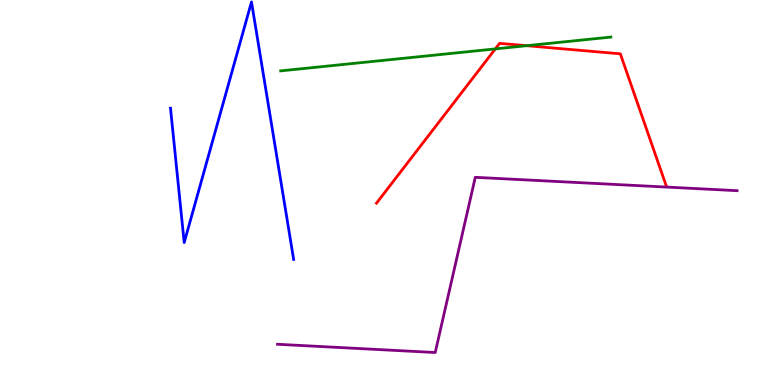[{'lines': ['blue', 'red'], 'intersections': []}, {'lines': ['green', 'red'], 'intersections': [{'x': 6.39, 'y': 8.73}, {'x': 6.8, 'y': 8.81}]}, {'lines': ['purple', 'red'], 'intersections': []}, {'lines': ['blue', 'green'], 'intersections': []}, {'lines': ['blue', 'purple'], 'intersections': []}, {'lines': ['green', 'purple'], 'intersections': []}]